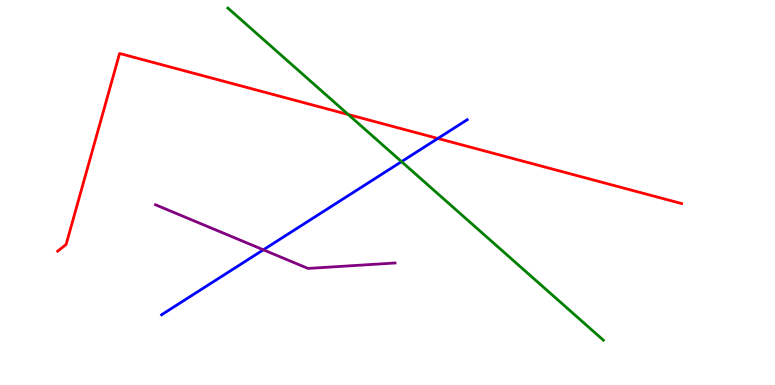[{'lines': ['blue', 'red'], 'intersections': [{'x': 5.65, 'y': 6.4}]}, {'lines': ['green', 'red'], 'intersections': [{'x': 4.49, 'y': 7.03}]}, {'lines': ['purple', 'red'], 'intersections': []}, {'lines': ['blue', 'green'], 'intersections': [{'x': 5.18, 'y': 5.8}]}, {'lines': ['blue', 'purple'], 'intersections': [{'x': 3.4, 'y': 3.51}]}, {'lines': ['green', 'purple'], 'intersections': []}]